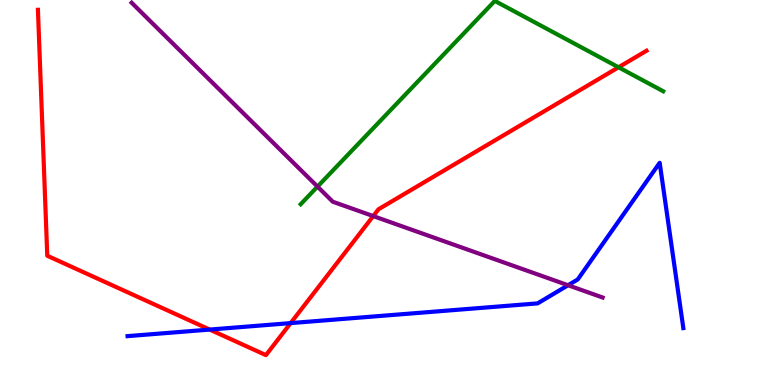[{'lines': ['blue', 'red'], 'intersections': [{'x': 2.71, 'y': 1.44}, {'x': 3.75, 'y': 1.61}]}, {'lines': ['green', 'red'], 'intersections': [{'x': 7.98, 'y': 8.25}]}, {'lines': ['purple', 'red'], 'intersections': [{'x': 4.82, 'y': 4.39}]}, {'lines': ['blue', 'green'], 'intersections': []}, {'lines': ['blue', 'purple'], 'intersections': [{'x': 7.33, 'y': 2.59}]}, {'lines': ['green', 'purple'], 'intersections': [{'x': 4.1, 'y': 5.15}]}]